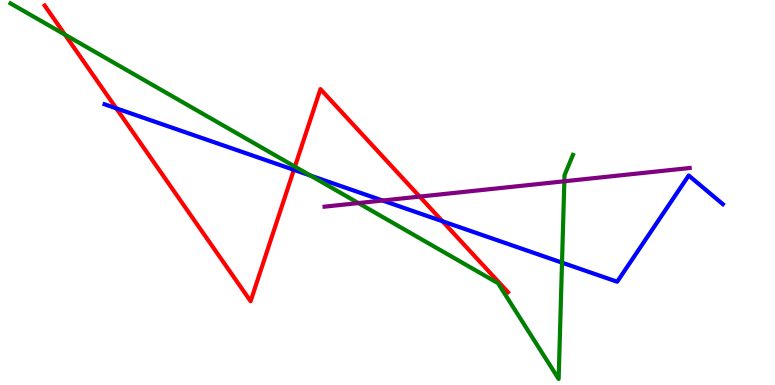[{'lines': ['blue', 'red'], 'intersections': [{'x': 1.5, 'y': 7.19}, {'x': 3.79, 'y': 5.59}, {'x': 5.71, 'y': 4.25}]}, {'lines': ['green', 'red'], 'intersections': [{'x': 0.838, 'y': 9.1}, {'x': 3.81, 'y': 5.67}]}, {'lines': ['purple', 'red'], 'intersections': [{'x': 5.42, 'y': 4.89}]}, {'lines': ['blue', 'green'], 'intersections': [{'x': 4.01, 'y': 5.44}, {'x': 7.25, 'y': 3.18}]}, {'lines': ['blue', 'purple'], 'intersections': [{'x': 4.94, 'y': 4.79}]}, {'lines': ['green', 'purple'], 'intersections': [{'x': 4.62, 'y': 4.73}, {'x': 7.28, 'y': 5.29}]}]